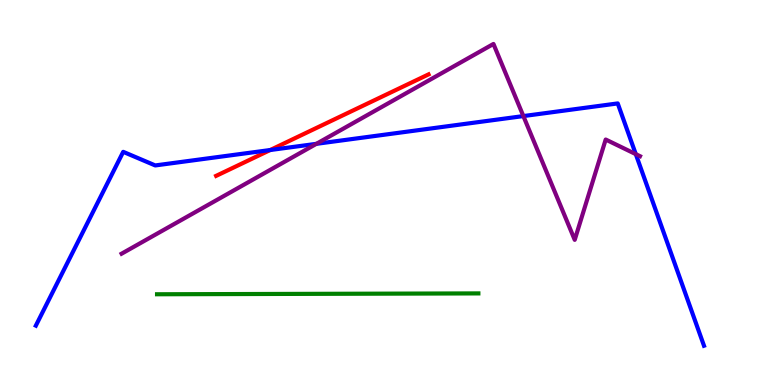[{'lines': ['blue', 'red'], 'intersections': [{'x': 3.49, 'y': 6.1}]}, {'lines': ['green', 'red'], 'intersections': []}, {'lines': ['purple', 'red'], 'intersections': []}, {'lines': ['blue', 'green'], 'intersections': []}, {'lines': ['blue', 'purple'], 'intersections': [{'x': 4.08, 'y': 6.26}, {'x': 6.75, 'y': 6.99}, {'x': 8.2, 'y': 6.0}]}, {'lines': ['green', 'purple'], 'intersections': []}]